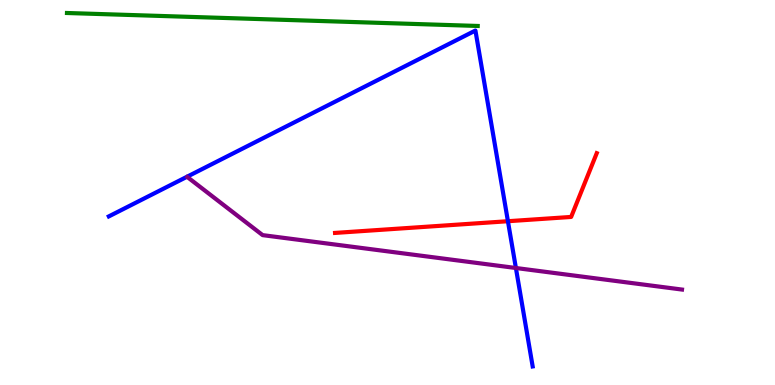[{'lines': ['blue', 'red'], 'intersections': [{'x': 6.55, 'y': 4.25}]}, {'lines': ['green', 'red'], 'intersections': []}, {'lines': ['purple', 'red'], 'intersections': []}, {'lines': ['blue', 'green'], 'intersections': []}, {'lines': ['blue', 'purple'], 'intersections': [{'x': 6.66, 'y': 3.04}]}, {'lines': ['green', 'purple'], 'intersections': []}]